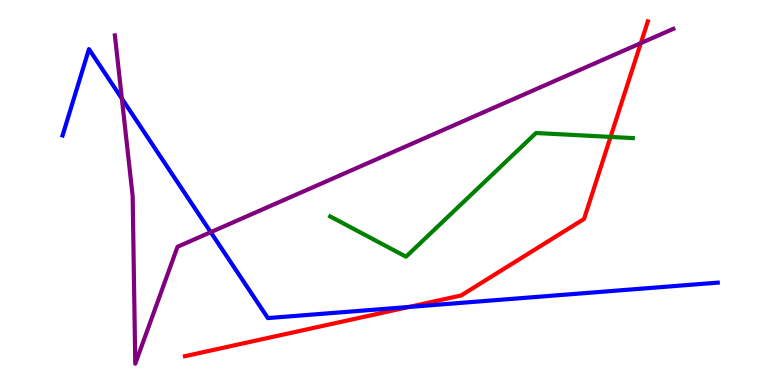[{'lines': ['blue', 'red'], 'intersections': [{'x': 5.28, 'y': 2.03}]}, {'lines': ['green', 'red'], 'intersections': [{'x': 7.88, 'y': 6.44}]}, {'lines': ['purple', 'red'], 'intersections': [{'x': 8.27, 'y': 8.88}]}, {'lines': ['blue', 'green'], 'intersections': []}, {'lines': ['blue', 'purple'], 'intersections': [{'x': 1.57, 'y': 7.44}, {'x': 2.72, 'y': 3.97}]}, {'lines': ['green', 'purple'], 'intersections': []}]